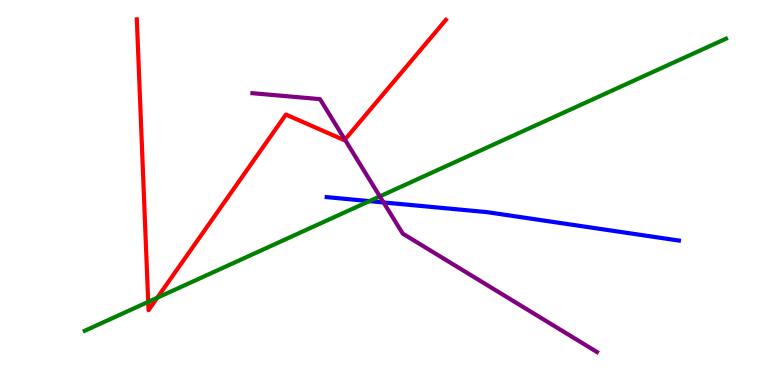[{'lines': ['blue', 'red'], 'intersections': []}, {'lines': ['green', 'red'], 'intersections': [{'x': 1.91, 'y': 2.16}, {'x': 2.03, 'y': 2.27}]}, {'lines': ['purple', 'red'], 'intersections': [{'x': 4.45, 'y': 6.37}]}, {'lines': ['blue', 'green'], 'intersections': [{'x': 4.77, 'y': 4.78}]}, {'lines': ['blue', 'purple'], 'intersections': [{'x': 4.95, 'y': 4.74}]}, {'lines': ['green', 'purple'], 'intersections': [{'x': 4.9, 'y': 4.9}]}]